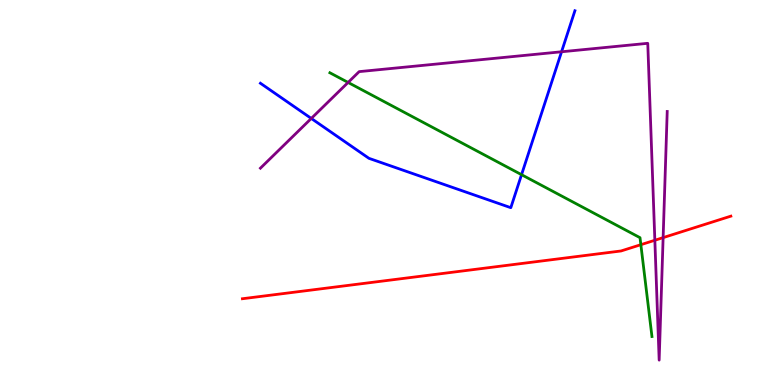[{'lines': ['blue', 'red'], 'intersections': []}, {'lines': ['green', 'red'], 'intersections': [{'x': 8.27, 'y': 3.64}]}, {'lines': ['purple', 'red'], 'intersections': [{'x': 8.45, 'y': 3.76}, {'x': 8.56, 'y': 3.83}]}, {'lines': ['blue', 'green'], 'intersections': [{'x': 6.73, 'y': 5.46}]}, {'lines': ['blue', 'purple'], 'intersections': [{'x': 4.02, 'y': 6.92}, {'x': 7.25, 'y': 8.66}]}, {'lines': ['green', 'purple'], 'intersections': [{'x': 4.49, 'y': 7.86}]}]